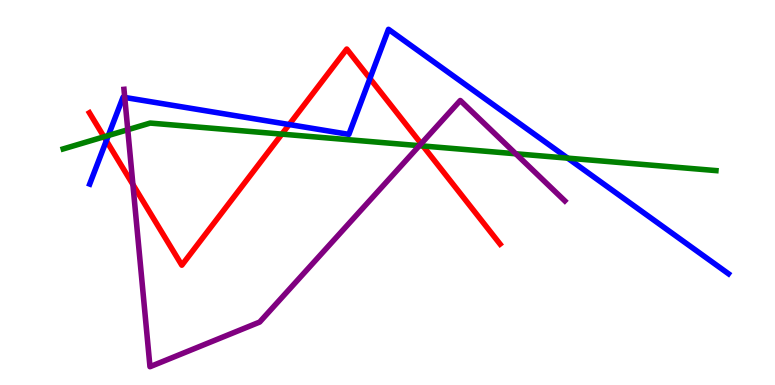[{'lines': ['blue', 'red'], 'intersections': [{'x': 1.37, 'y': 6.34}, {'x': 3.73, 'y': 6.77}, {'x': 4.77, 'y': 7.96}]}, {'lines': ['green', 'red'], 'intersections': [{'x': 1.34, 'y': 6.45}, {'x': 3.64, 'y': 6.52}, {'x': 5.46, 'y': 6.21}]}, {'lines': ['purple', 'red'], 'intersections': [{'x': 1.71, 'y': 5.21}, {'x': 5.43, 'y': 6.27}]}, {'lines': ['blue', 'green'], 'intersections': [{'x': 1.4, 'y': 6.48}, {'x': 7.32, 'y': 5.89}]}, {'lines': ['blue', 'purple'], 'intersections': [{'x': 1.61, 'y': 7.47}]}, {'lines': ['green', 'purple'], 'intersections': [{'x': 1.65, 'y': 6.63}, {'x': 5.41, 'y': 6.22}, {'x': 6.66, 'y': 6.01}]}]